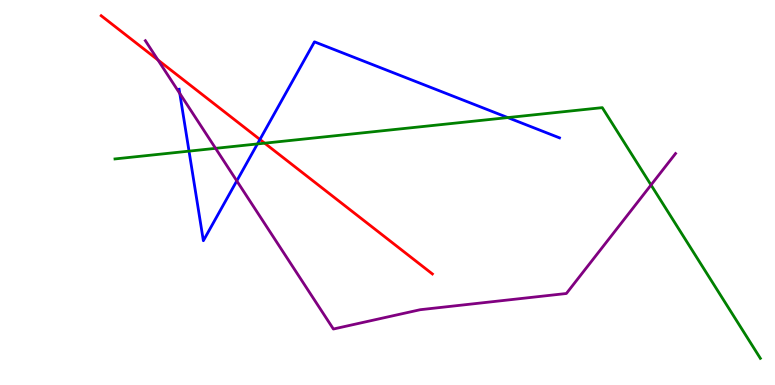[{'lines': ['blue', 'red'], 'intersections': [{'x': 3.35, 'y': 6.38}]}, {'lines': ['green', 'red'], 'intersections': [{'x': 3.42, 'y': 6.28}]}, {'lines': ['purple', 'red'], 'intersections': [{'x': 2.04, 'y': 8.44}]}, {'lines': ['blue', 'green'], 'intersections': [{'x': 2.44, 'y': 6.07}, {'x': 3.32, 'y': 6.26}, {'x': 6.55, 'y': 6.95}]}, {'lines': ['blue', 'purple'], 'intersections': [{'x': 2.32, 'y': 7.57}, {'x': 3.06, 'y': 5.3}]}, {'lines': ['green', 'purple'], 'intersections': [{'x': 2.78, 'y': 6.15}, {'x': 8.4, 'y': 5.2}]}]